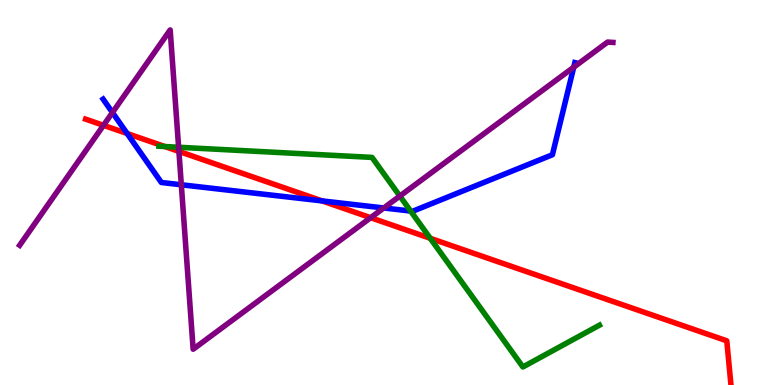[{'lines': ['blue', 'red'], 'intersections': [{'x': 1.64, 'y': 6.53}, {'x': 4.16, 'y': 4.78}]}, {'lines': ['green', 'red'], 'intersections': [{'x': 2.13, 'y': 6.19}, {'x': 5.55, 'y': 3.81}]}, {'lines': ['purple', 'red'], 'intersections': [{'x': 1.34, 'y': 6.74}, {'x': 2.31, 'y': 6.07}, {'x': 4.78, 'y': 4.35}]}, {'lines': ['blue', 'green'], 'intersections': [{'x': 5.3, 'y': 4.52}]}, {'lines': ['blue', 'purple'], 'intersections': [{'x': 1.45, 'y': 7.08}, {'x': 2.34, 'y': 5.2}, {'x': 4.95, 'y': 4.6}, {'x': 7.4, 'y': 8.25}]}, {'lines': ['green', 'purple'], 'intersections': [{'x': 2.3, 'y': 6.18}, {'x': 5.16, 'y': 4.91}]}]